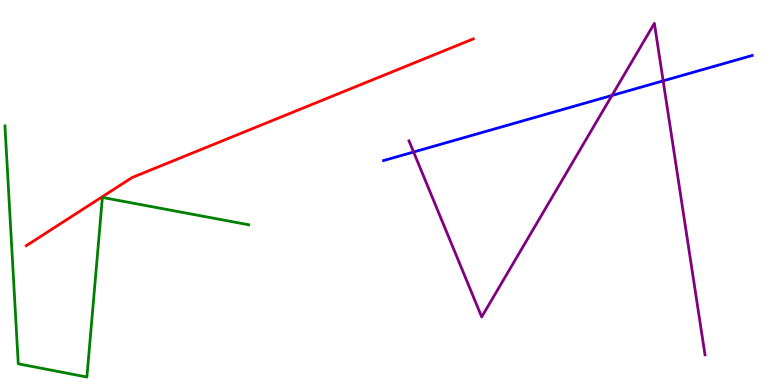[{'lines': ['blue', 'red'], 'intersections': []}, {'lines': ['green', 'red'], 'intersections': []}, {'lines': ['purple', 'red'], 'intersections': []}, {'lines': ['blue', 'green'], 'intersections': []}, {'lines': ['blue', 'purple'], 'intersections': [{'x': 5.34, 'y': 6.05}, {'x': 7.9, 'y': 7.52}, {'x': 8.56, 'y': 7.9}]}, {'lines': ['green', 'purple'], 'intersections': []}]